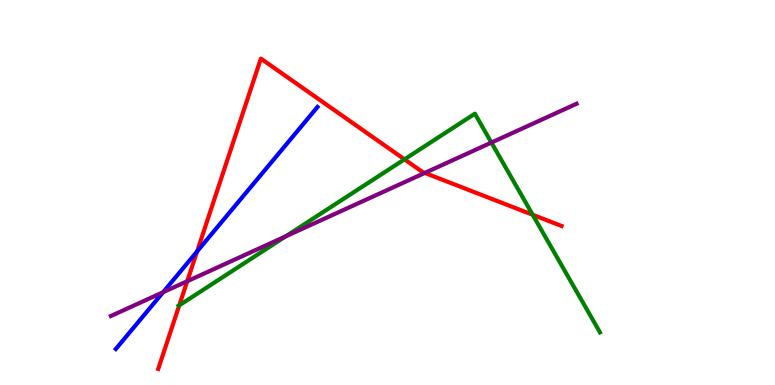[{'lines': ['blue', 'red'], 'intersections': [{'x': 2.54, 'y': 3.47}]}, {'lines': ['green', 'red'], 'intersections': [{'x': 2.31, 'y': 2.07}, {'x': 5.22, 'y': 5.86}, {'x': 6.87, 'y': 4.42}]}, {'lines': ['purple', 'red'], 'intersections': [{'x': 2.42, 'y': 2.7}, {'x': 5.48, 'y': 5.51}]}, {'lines': ['blue', 'green'], 'intersections': []}, {'lines': ['blue', 'purple'], 'intersections': [{'x': 2.11, 'y': 2.41}]}, {'lines': ['green', 'purple'], 'intersections': [{'x': 3.69, 'y': 3.86}, {'x': 6.34, 'y': 6.3}]}]